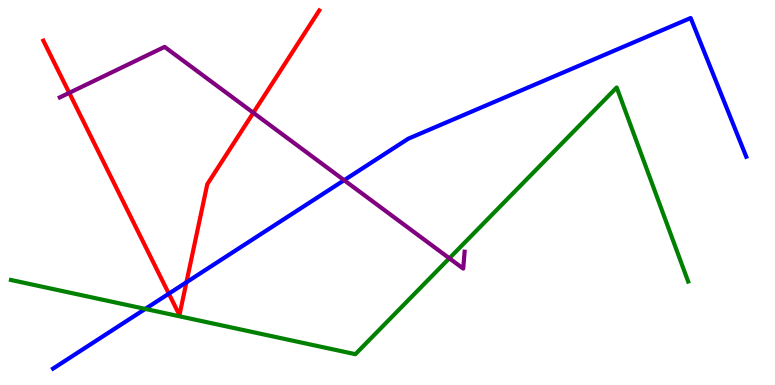[{'lines': ['blue', 'red'], 'intersections': [{'x': 2.18, 'y': 2.37}, {'x': 2.41, 'y': 2.67}]}, {'lines': ['green', 'red'], 'intersections': []}, {'lines': ['purple', 'red'], 'intersections': [{'x': 0.893, 'y': 7.59}, {'x': 3.27, 'y': 7.07}]}, {'lines': ['blue', 'green'], 'intersections': [{'x': 1.87, 'y': 1.98}]}, {'lines': ['blue', 'purple'], 'intersections': [{'x': 4.44, 'y': 5.32}]}, {'lines': ['green', 'purple'], 'intersections': [{'x': 5.8, 'y': 3.29}]}]